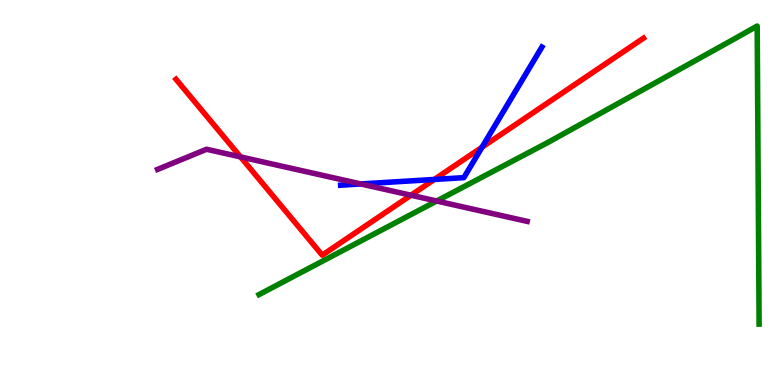[{'lines': ['blue', 'red'], 'intersections': [{'x': 5.6, 'y': 5.34}, {'x': 6.22, 'y': 6.18}]}, {'lines': ['green', 'red'], 'intersections': []}, {'lines': ['purple', 'red'], 'intersections': [{'x': 3.1, 'y': 5.92}, {'x': 5.3, 'y': 4.93}]}, {'lines': ['blue', 'green'], 'intersections': []}, {'lines': ['blue', 'purple'], 'intersections': [{'x': 4.66, 'y': 5.22}]}, {'lines': ['green', 'purple'], 'intersections': [{'x': 5.63, 'y': 4.78}]}]